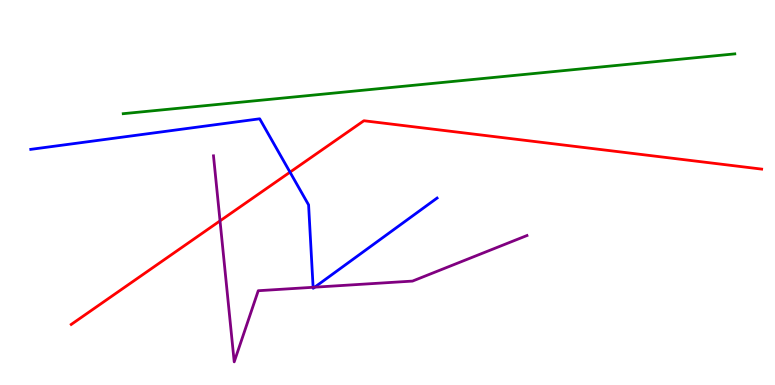[{'lines': ['blue', 'red'], 'intersections': [{'x': 3.74, 'y': 5.53}]}, {'lines': ['green', 'red'], 'intersections': []}, {'lines': ['purple', 'red'], 'intersections': [{'x': 2.84, 'y': 4.26}]}, {'lines': ['blue', 'green'], 'intersections': []}, {'lines': ['blue', 'purple'], 'intersections': [{'x': 4.04, 'y': 2.54}, {'x': 4.06, 'y': 2.54}]}, {'lines': ['green', 'purple'], 'intersections': []}]